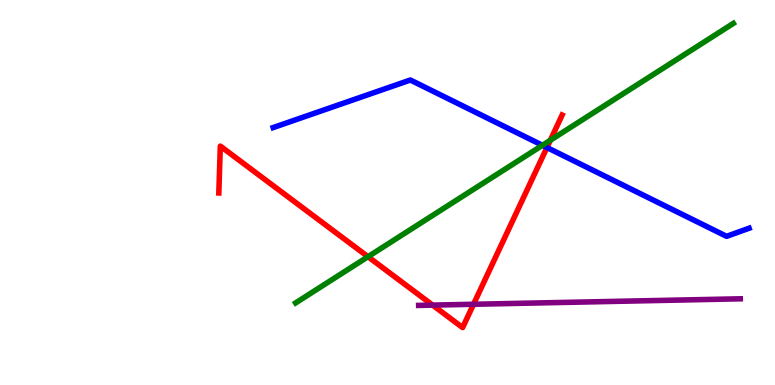[{'lines': ['blue', 'red'], 'intersections': [{'x': 7.06, 'y': 6.17}]}, {'lines': ['green', 'red'], 'intersections': [{'x': 4.75, 'y': 3.33}, {'x': 7.1, 'y': 6.36}]}, {'lines': ['purple', 'red'], 'intersections': [{'x': 5.58, 'y': 2.08}, {'x': 6.11, 'y': 2.1}]}, {'lines': ['blue', 'green'], 'intersections': [{'x': 7.0, 'y': 6.23}]}, {'lines': ['blue', 'purple'], 'intersections': []}, {'lines': ['green', 'purple'], 'intersections': []}]